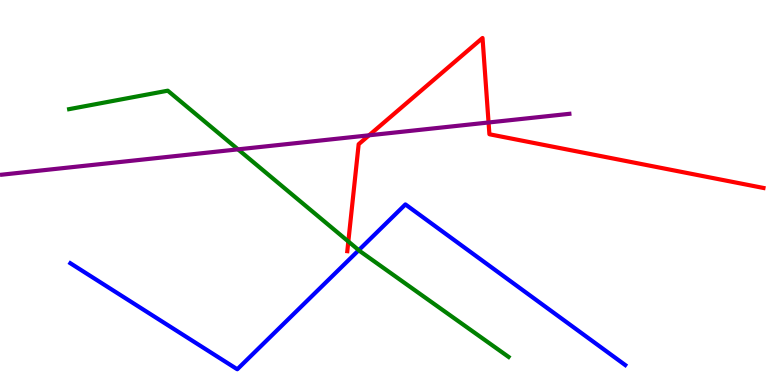[{'lines': ['blue', 'red'], 'intersections': []}, {'lines': ['green', 'red'], 'intersections': [{'x': 4.49, 'y': 3.73}]}, {'lines': ['purple', 'red'], 'intersections': [{'x': 4.76, 'y': 6.49}, {'x': 6.3, 'y': 6.82}]}, {'lines': ['blue', 'green'], 'intersections': [{'x': 4.63, 'y': 3.5}]}, {'lines': ['blue', 'purple'], 'intersections': []}, {'lines': ['green', 'purple'], 'intersections': [{'x': 3.07, 'y': 6.12}]}]